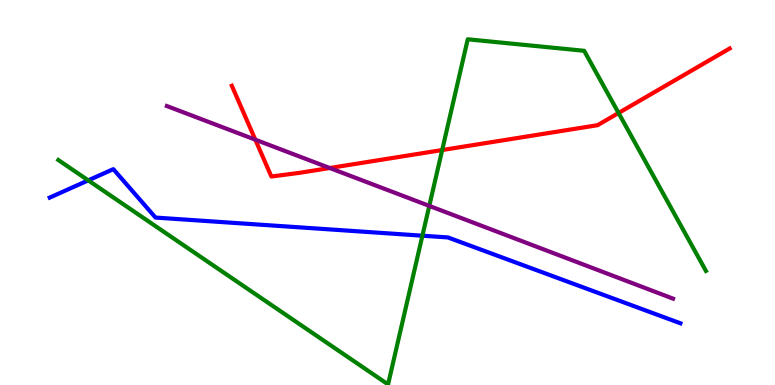[{'lines': ['blue', 'red'], 'intersections': []}, {'lines': ['green', 'red'], 'intersections': [{'x': 5.71, 'y': 6.1}, {'x': 7.98, 'y': 7.07}]}, {'lines': ['purple', 'red'], 'intersections': [{'x': 3.29, 'y': 6.37}, {'x': 4.25, 'y': 5.64}]}, {'lines': ['blue', 'green'], 'intersections': [{'x': 1.14, 'y': 5.32}, {'x': 5.45, 'y': 3.88}]}, {'lines': ['blue', 'purple'], 'intersections': []}, {'lines': ['green', 'purple'], 'intersections': [{'x': 5.54, 'y': 4.65}]}]